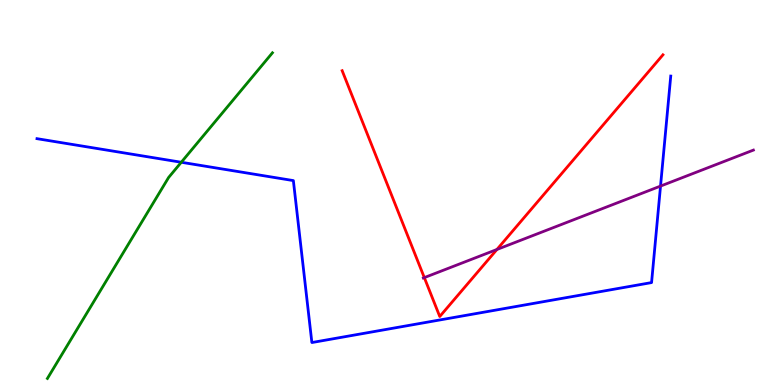[{'lines': ['blue', 'red'], 'intersections': []}, {'lines': ['green', 'red'], 'intersections': []}, {'lines': ['purple', 'red'], 'intersections': [{'x': 5.48, 'y': 2.79}, {'x': 6.41, 'y': 3.52}]}, {'lines': ['blue', 'green'], 'intersections': [{'x': 2.34, 'y': 5.79}]}, {'lines': ['blue', 'purple'], 'intersections': [{'x': 8.52, 'y': 5.17}]}, {'lines': ['green', 'purple'], 'intersections': []}]